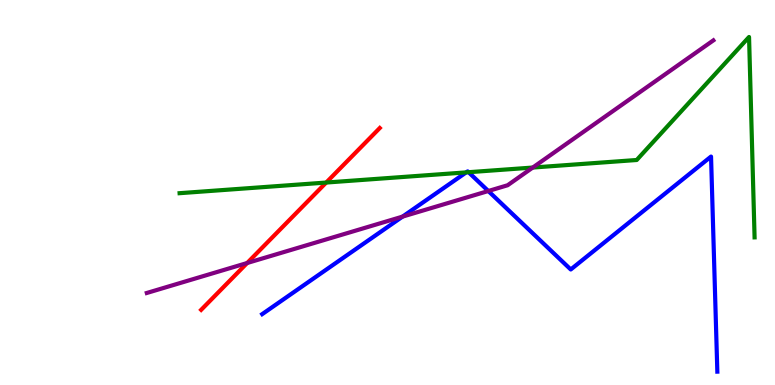[{'lines': ['blue', 'red'], 'intersections': []}, {'lines': ['green', 'red'], 'intersections': [{'x': 4.21, 'y': 5.26}]}, {'lines': ['purple', 'red'], 'intersections': [{'x': 3.19, 'y': 3.17}]}, {'lines': ['blue', 'green'], 'intersections': [{'x': 6.02, 'y': 5.52}, {'x': 6.05, 'y': 5.53}]}, {'lines': ['blue', 'purple'], 'intersections': [{'x': 5.19, 'y': 4.37}, {'x': 6.3, 'y': 5.04}]}, {'lines': ['green', 'purple'], 'intersections': [{'x': 6.87, 'y': 5.65}]}]